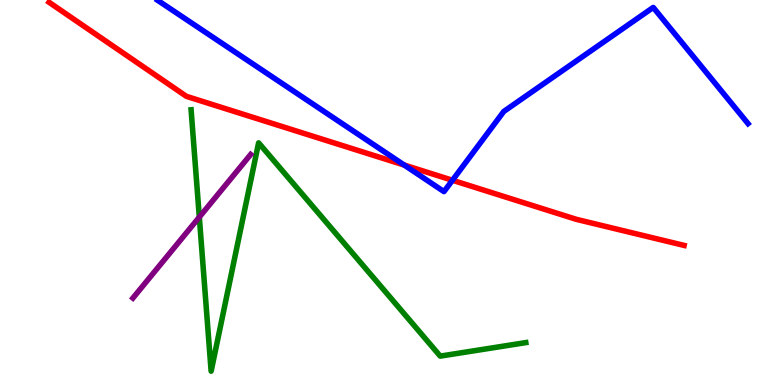[{'lines': ['blue', 'red'], 'intersections': [{'x': 5.22, 'y': 5.71}, {'x': 5.84, 'y': 5.32}]}, {'lines': ['green', 'red'], 'intersections': []}, {'lines': ['purple', 'red'], 'intersections': []}, {'lines': ['blue', 'green'], 'intersections': []}, {'lines': ['blue', 'purple'], 'intersections': []}, {'lines': ['green', 'purple'], 'intersections': [{'x': 2.57, 'y': 4.36}]}]